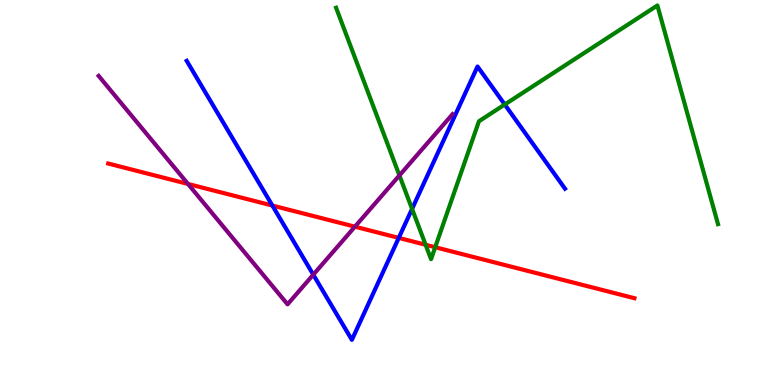[{'lines': ['blue', 'red'], 'intersections': [{'x': 3.51, 'y': 4.66}, {'x': 5.15, 'y': 3.82}]}, {'lines': ['green', 'red'], 'intersections': [{'x': 5.49, 'y': 3.64}, {'x': 5.62, 'y': 3.58}]}, {'lines': ['purple', 'red'], 'intersections': [{'x': 2.43, 'y': 5.22}, {'x': 4.58, 'y': 4.11}]}, {'lines': ['blue', 'green'], 'intersections': [{'x': 5.32, 'y': 4.57}, {'x': 6.51, 'y': 7.29}]}, {'lines': ['blue', 'purple'], 'intersections': [{'x': 4.04, 'y': 2.87}]}, {'lines': ['green', 'purple'], 'intersections': [{'x': 5.15, 'y': 5.44}]}]